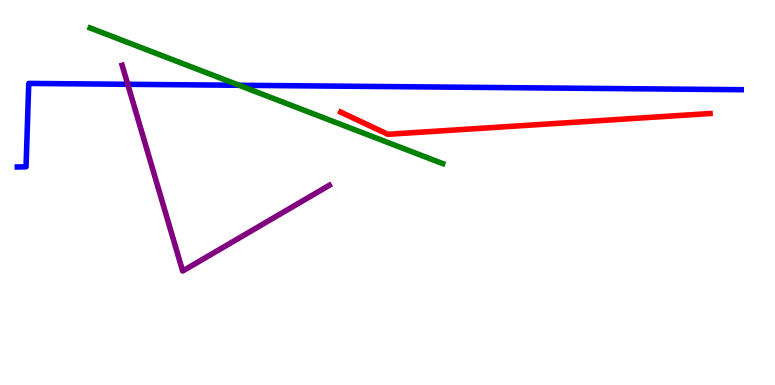[{'lines': ['blue', 'red'], 'intersections': []}, {'lines': ['green', 'red'], 'intersections': []}, {'lines': ['purple', 'red'], 'intersections': []}, {'lines': ['blue', 'green'], 'intersections': [{'x': 3.09, 'y': 7.79}]}, {'lines': ['blue', 'purple'], 'intersections': [{'x': 1.65, 'y': 7.81}]}, {'lines': ['green', 'purple'], 'intersections': []}]